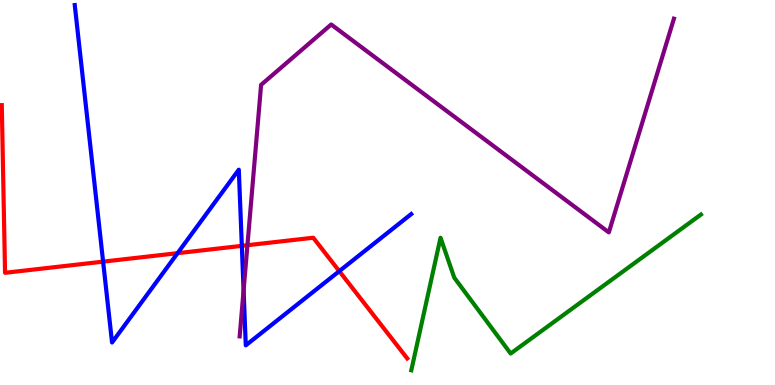[{'lines': ['blue', 'red'], 'intersections': [{'x': 1.33, 'y': 3.2}, {'x': 2.29, 'y': 3.42}, {'x': 3.12, 'y': 3.61}, {'x': 4.38, 'y': 2.96}]}, {'lines': ['green', 'red'], 'intersections': []}, {'lines': ['purple', 'red'], 'intersections': [{'x': 3.19, 'y': 3.63}]}, {'lines': ['blue', 'green'], 'intersections': []}, {'lines': ['blue', 'purple'], 'intersections': [{'x': 3.14, 'y': 2.46}]}, {'lines': ['green', 'purple'], 'intersections': []}]